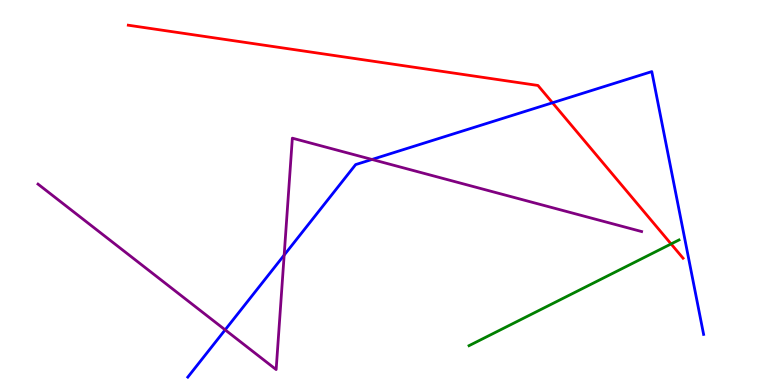[{'lines': ['blue', 'red'], 'intersections': [{'x': 7.13, 'y': 7.33}]}, {'lines': ['green', 'red'], 'intersections': [{'x': 8.66, 'y': 3.66}]}, {'lines': ['purple', 'red'], 'intersections': []}, {'lines': ['blue', 'green'], 'intersections': []}, {'lines': ['blue', 'purple'], 'intersections': [{'x': 2.91, 'y': 1.43}, {'x': 3.67, 'y': 3.37}, {'x': 4.8, 'y': 5.86}]}, {'lines': ['green', 'purple'], 'intersections': []}]